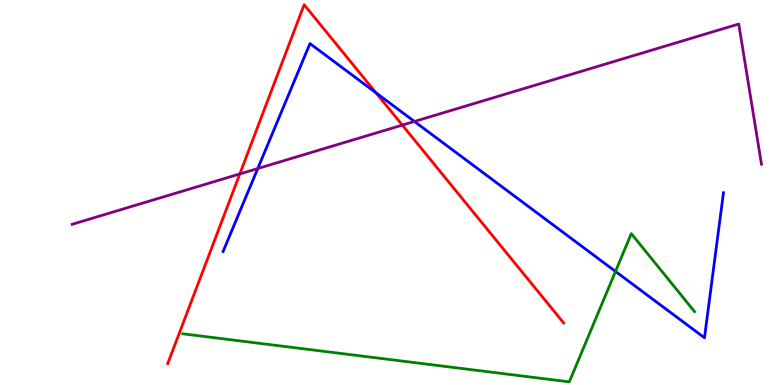[{'lines': ['blue', 'red'], 'intersections': [{'x': 4.85, 'y': 7.59}]}, {'lines': ['green', 'red'], 'intersections': []}, {'lines': ['purple', 'red'], 'intersections': [{'x': 3.09, 'y': 5.48}, {'x': 5.19, 'y': 6.75}]}, {'lines': ['blue', 'green'], 'intersections': [{'x': 7.94, 'y': 2.95}]}, {'lines': ['blue', 'purple'], 'intersections': [{'x': 3.33, 'y': 5.62}, {'x': 5.35, 'y': 6.85}]}, {'lines': ['green', 'purple'], 'intersections': []}]